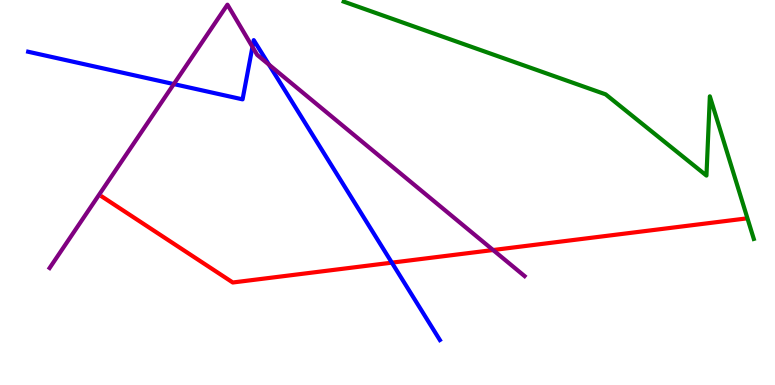[{'lines': ['blue', 'red'], 'intersections': [{'x': 5.06, 'y': 3.18}]}, {'lines': ['green', 'red'], 'intersections': []}, {'lines': ['purple', 'red'], 'intersections': [{'x': 6.36, 'y': 3.51}]}, {'lines': ['blue', 'green'], 'intersections': []}, {'lines': ['blue', 'purple'], 'intersections': [{'x': 2.24, 'y': 7.82}, {'x': 3.26, 'y': 8.78}, {'x': 3.47, 'y': 8.32}]}, {'lines': ['green', 'purple'], 'intersections': []}]